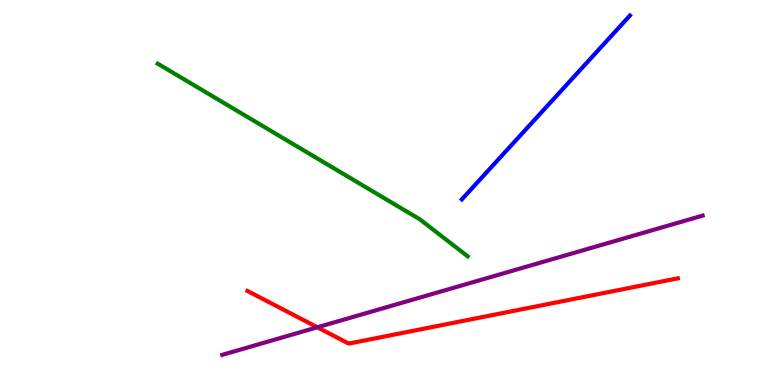[{'lines': ['blue', 'red'], 'intersections': []}, {'lines': ['green', 'red'], 'intersections': []}, {'lines': ['purple', 'red'], 'intersections': [{'x': 4.1, 'y': 1.5}]}, {'lines': ['blue', 'green'], 'intersections': []}, {'lines': ['blue', 'purple'], 'intersections': []}, {'lines': ['green', 'purple'], 'intersections': []}]